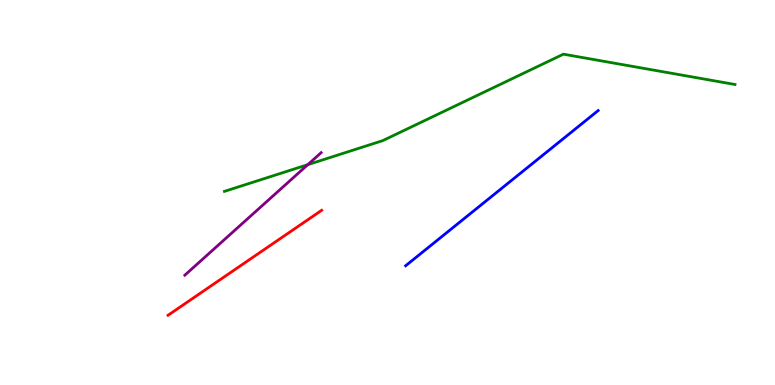[{'lines': ['blue', 'red'], 'intersections': []}, {'lines': ['green', 'red'], 'intersections': []}, {'lines': ['purple', 'red'], 'intersections': []}, {'lines': ['blue', 'green'], 'intersections': []}, {'lines': ['blue', 'purple'], 'intersections': []}, {'lines': ['green', 'purple'], 'intersections': [{'x': 3.97, 'y': 5.72}]}]